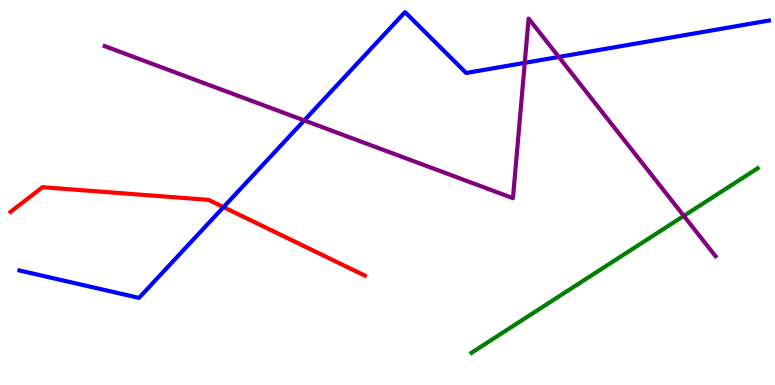[{'lines': ['blue', 'red'], 'intersections': [{'x': 2.88, 'y': 4.62}]}, {'lines': ['green', 'red'], 'intersections': []}, {'lines': ['purple', 'red'], 'intersections': []}, {'lines': ['blue', 'green'], 'intersections': []}, {'lines': ['blue', 'purple'], 'intersections': [{'x': 3.93, 'y': 6.87}, {'x': 6.77, 'y': 8.37}, {'x': 7.21, 'y': 8.52}]}, {'lines': ['green', 'purple'], 'intersections': [{'x': 8.82, 'y': 4.39}]}]